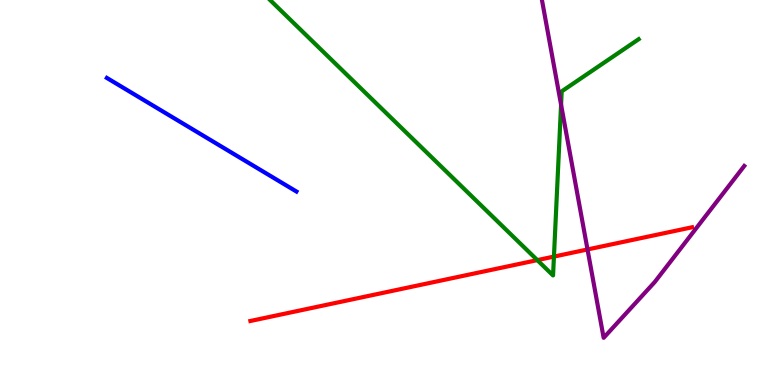[{'lines': ['blue', 'red'], 'intersections': []}, {'lines': ['green', 'red'], 'intersections': [{'x': 6.93, 'y': 3.24}, {'x': 7.15, 'y': 3.34}]}, {'lines': ['purple', 'red'], 'intersections': [{'x': 7.58, 'y': 3.52}]}, {'lines': ['blue', 'green'], 'intersections': []}, {'lines': ['blue', 'purple'], 'intersections': []}, {'lines': ['green', 'purple'], 'intersections': [{'x': 7.24, 'y': 7.28}]}]